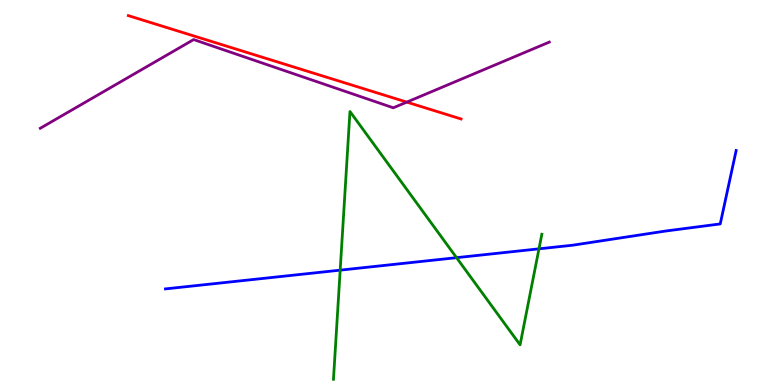[{'lines': ['blue', 'red'], 'intersections': []}, {'lines': ['green', 'red'], 'intersections': []}, {'lines': ['purple', 'red'], 'intersections': [{'x': 5.25, 'y': 7.35}]}, {'lines': ['blue', 'green'], 'intersections': [{'x': 4.39, 'y': 2.98}, {'x': 5.89, 'y': 3.31}, {'x': 6.95, 'y': 3.54}]}, {'lines': ['blue', 'purple'], 'intersections': []}, {'lines': ['green', 'purple'], 'intersections': []}]